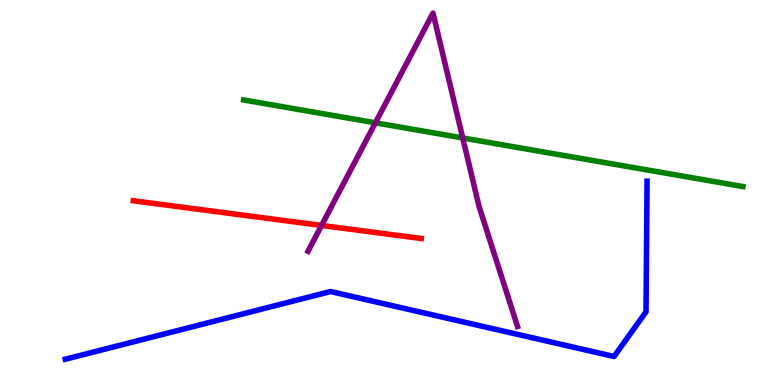[{'lines': ['blue', 'red'], 'intersections': []}, {'lines': ['green', 'red'], 'intersections': []}, {'lines': ['purple', 'red'], 'intersections': [{'x': 4.15, 'y': 4.14}]}, {'lines': ['blue', 'green'], 'intersections': []}, {'lines': ['blue', 'purple'], 'intersections': []}, {'lines': ['green', 'purple'], 'intersections': [{'x': 4.84, 'y': 6.81}, {'x': 5.97, 'y': 6.42}]}]